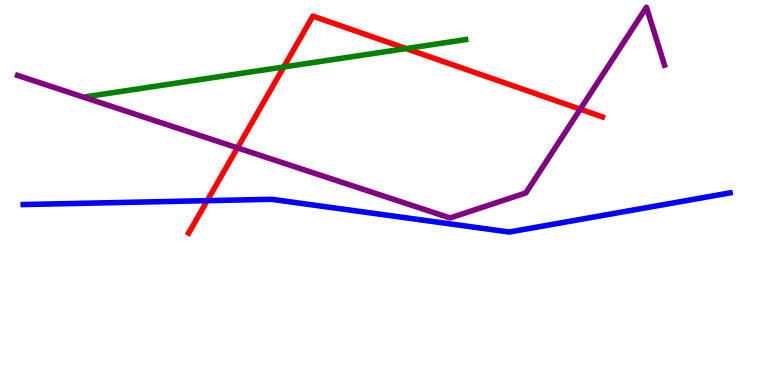[{'lines': ['blue', 'red'], 'intersections': [{'x': 2.67, 'y': 4.79}]}, {'lines': ['green', 'red'], 'intersections': [{'x': 3.66, 'y': 8.26}, {'x': 5.24, 'y': 8.74}]}, {'lines': ['purple', 'red'], 'intersections': [{'x': 3.06, 'y': 6.16}, {'x': 7.49, 'y': 7.16}]}, {'lines': ['blue', 'green'], 'intersections': []}, {'lines': ['blue', 'purple'], 'intersections': []}, {'lines': ['green', 'purple'], 'intersections': []}]